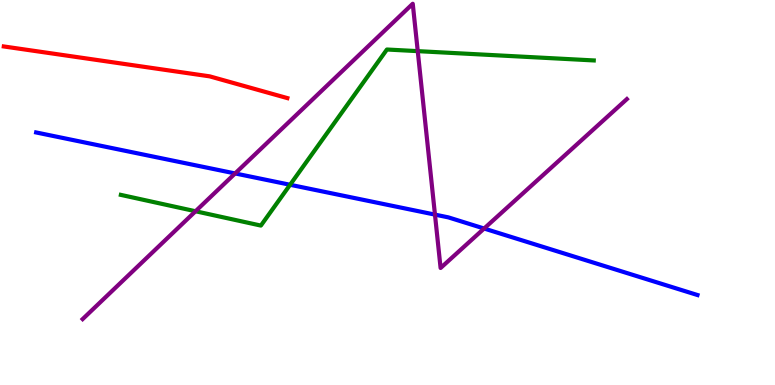[{'lines': ['blue', 'red'], 'intersections': []}, {'lines': ['green', 'red'], 'intersections': []}, {'lines': ['purple', 'red'], 'intersections': []}, {'lines': ['blue', 'green'], 'intersections': [{'x': 3.74, 'y': 5.2}]}, {'lines': ['blue', 'purple'], 'intersections': [{'x': 3.03, 'y': 5.49}, {'x': 5.61, 'y': 4.43}, {'x': 6.25, 'y': 4.06}]}, {'lines': ['green', 'purple'], 'intersections': [{'x': 2.52, 'y': 4.51}, {'x': 5.39, 'y': 8.67}]}]